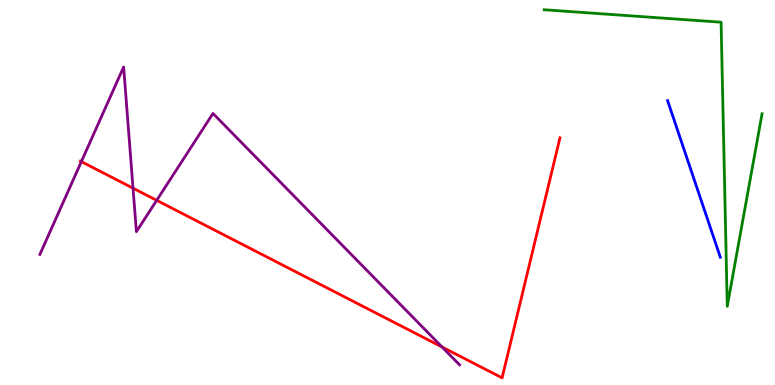[{'lines': ['blue', 'red'], 'intersections': []}, {'lines': ['green', 'red'], 'intersections': []}, {'lines': ['purple', 'red'], 'intersections': [{'x': 1.05, 'y': 5.8}, {'x': 1.72, 'y': 5.11}, {'x': 2.02, 'y': 4.8}, {'x': 5.7, 'y': 0.987}]}, {'lines': ['blue', 'green'], 'intersections': []}, {'lines': ['blue', 'purple'], 'intersections': []}, {'lines': ['green', 'purple'], 'intersections': []}]